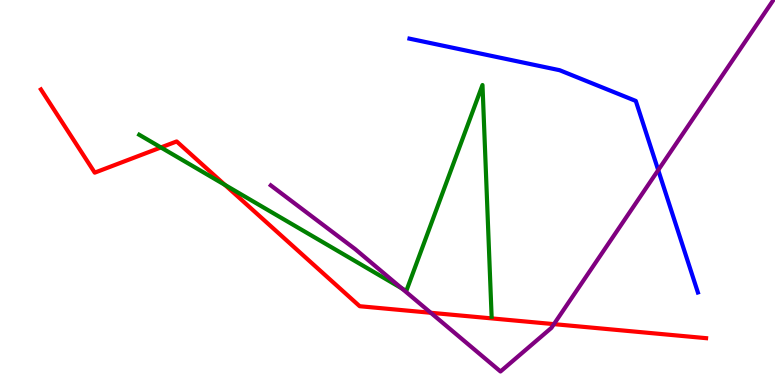[{'lines': ['blue', 'red'], 'intersections': []}, {'lines': ['green', 'red'], 'intersections': [{'x': 2.08, 'y': 6.17}, {'x': 2.9, 'y': 5.2}]}, {'lines': ['purple', 'red'], 'intersections': [{'x': 5.56, 'y': 1.88}, {'x': 7.15, 'y': 1.58}]}, {'lines': ['blue', 'green'], 'intersections': []}, {'lines': ['blue', 'purple'], 'intersections': [{'x': 8.49, 'y': 5.58}]}, {'lines': ['green', 'purple'], 'intersections': [{'x': 5.18, 'y': 2.51}]}]